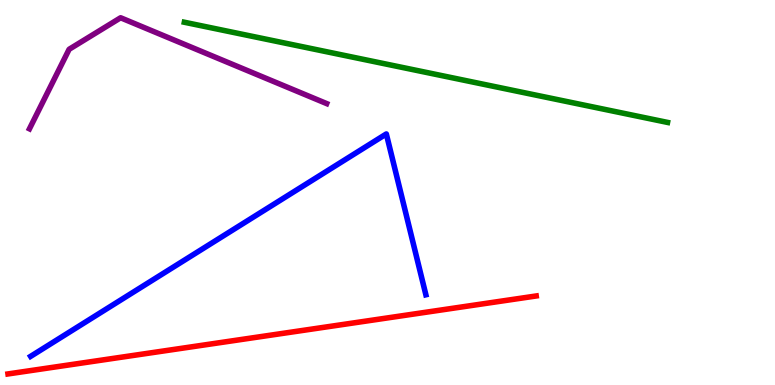[{'lines': ['blue', 'red'], 'intersections': []}, {'lines': ['green', 'red'], 'intersections': []}, {'lines': ['purple', 'red'], 'intersections': []}, {'lines': ['blue', 'green'], 'intersections': []}, {'lines': ['blue', 'purple'], 'intersections': []}, {'lines': ['green', 'purple'], 'intersections': []}]